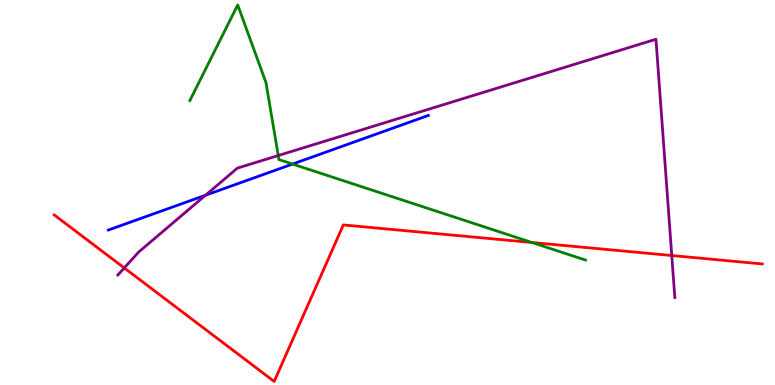[{'lines': ['blue', 'red'], 'intersections': []}, {'lines': ['green', 'red'], 'intersections': [{'x': 6.86, 'y': 3.7}]}, {'lines': ['purple', 'red'], 'intersections': [{'x': 1.6, 'y': 3.04}, {'x': 8.67, 'y': 3.36}]}, {'lines': ['blue', 'green'], 'intersections': [{'x': 3.78, 'y': 5.74}]}, {'lines': ['blue', 'purple'], 'intersections': [{'x': 2.65, 'y': 4.93}]}, {'lines': ['green', 'purple'], 'intersections': [{'x': 3.59, 'y': 5.96}]}]